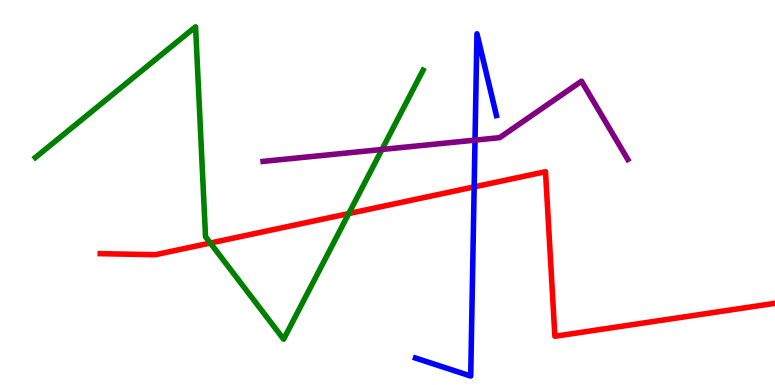[{'lines': ['blue', 'red'], 'intersections': [{'x': 6.12, 'y': 5.15}]}, {'lines': ['green', 'red'], 'intersections': [{'x': 2.71, 'y': 3.69}, {'x': 4.5, 'y': 4.45}]}, {'lines': ['purple', 'red'], 'intersections': []}, {'lines': ['blue', 'green'], 'intersections': []}, {'lines': ['blue', 'purple'], 'intersections': [{'x': 6.13, 'y': 6.36}]}, {'lines': ['green', 'purple'], 'intersections': [{'x': 4.93, 'y': 6.12}]}]